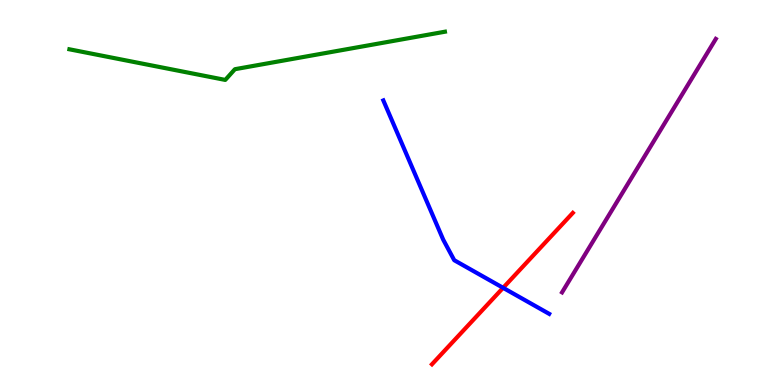[{'lines': ['blue', 'red'], 'intersections': [{'x': 6.49, 'y': 2.52}]}, {'lines': ['green', 'red'], 'intersections': []}, {'lines': ['purple', 'red'], 'intersections': []}, {'lines': ['blue', 'green'], 'intersections': []}, {'lines': ['blue', 'purple'], 'intersections': []}, {'lines': ['green', 'purple'], 'intersections': []}]